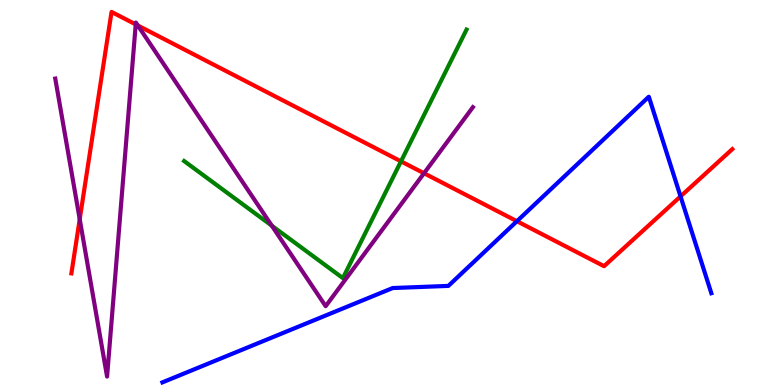[{'lines': ['blue', 'red'], 'intersections': [{'x': 6.67, 'y': 4.25}, {'x': 8.78, 'y': 4.9}]}, {'lines': ['green', 'red'], 'intersections': [{'x': 5.17, 'y': 5.81}]}, {'lines': ['purple', 'red'], 'intersections': [{'x': 1.03, 'y': 4.31}, {'x': 1.75, 'y': 9.37}, {'x': 1.78, 'y': 9.34}, {'x': 5.47, 'y': 5.5}]}, {'lines': ['blue', 'green'], 'intersections': []}, {'lines': ['blue', 'purple'], 'intersections': []}, {'lines': ['green', 'purple'], 'intersections': [{'x': 3.51, 'y': 4.14}]}]